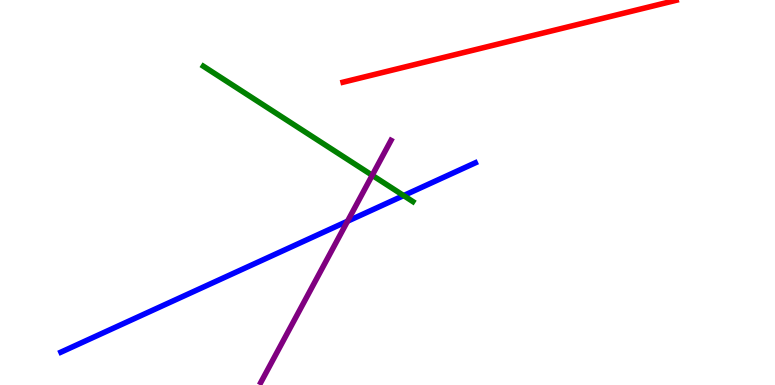[{'lines': ['blue', 'red'], 'intersections': []}, {'lines': ['green', 'red'], 'intersections': []}, {'lines': ['purple', 'red'], 'intersections': []}, {'lines': ['blue', 'green'], 'intersections': [{'x': 5.21, 'y': 4.92}]}, {'lines': ['blue', 'purple'], 'intersections': [{'x': 4.48, 'y': 4.25}]}, {'lines': ['green', 'purple'], 'intersections': [{'x': 4.8, 'y': 5.45}]}]